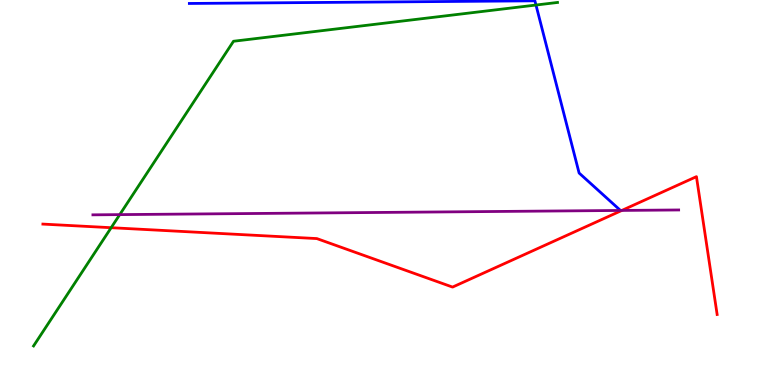[{'lines': ['blue', 'red'], 'intersections': []}, {'lines': ['green', 'red'], 'intersections': [{'x': 1.43, 'y': 4.09}]}, {'lines': ['purple', 'red'], 'intersections': [{'x': 8.02, 'y': 4.53}]}, {'lines': ['blue', 'green'], 'intersections': [{'x': 6.92, 'y': 9.87}]}, {'lines': ['blue', 'purple'], 'intersections': []}, {'lines': ['green', 'purple'], 'intersections': [{'x': 1.55, 'y': 4.43}]}]